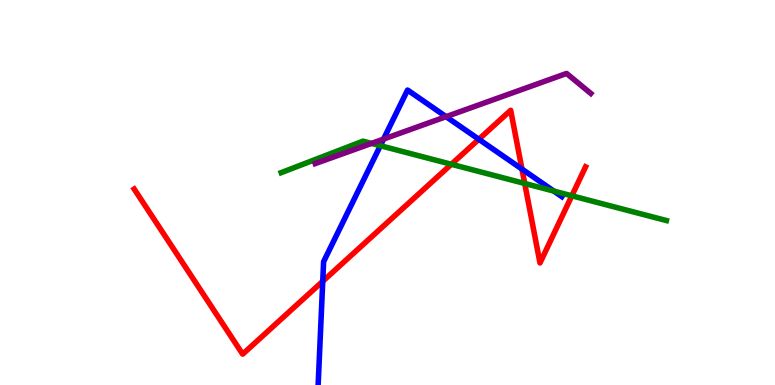[{'lines': ['blue', 'red'], 'intersections': [{'x': 4.16, 'y': 2.69}, {'x': 6.18, 'y': 6.38}, {'x': 6.74, 'y': 5.61}]}, {'lines': ['green', 'red'], 'intersections': [{'x': 5.82, 'y': 5.73}, {'x': 6.77, 'y': 5.23}, {'x': 7.38, 'y': 4.91}]}, {'lines': ['purple', 'red'], 'intersections': []}, {'lines': ['blue', 'green'], 'intersections': [{'x': 4.91, 'y': 6.22}, {'x': 7.15, 'y': 5.04}]}, {'lines': ['blue', 'purple'], 'intersections': [{'x': 4.95, 'y': 6.39}, {'x': 5.76, 'y': 6.97}]}, {'lines': ['green', 'purple'], 'intersections': [{'x': 4.79, 'y': 6.28}]}]